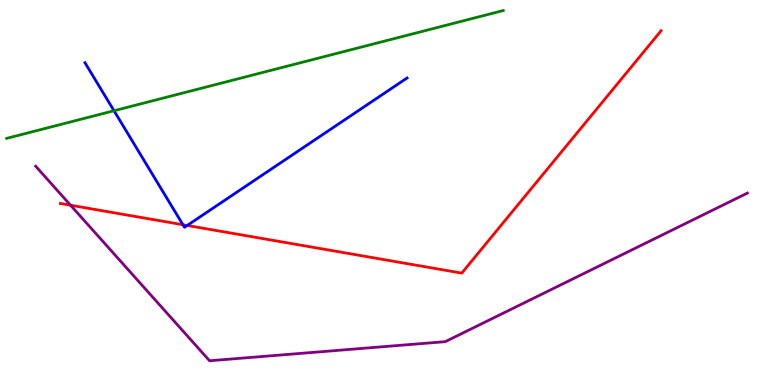[{'lines': ['blue', 'red'], 'intersections': [{'x': 2.36, 'y': 4.16}, {'x': 2.42, 'y': 4.14}]}, {'lines': ['green', 'red'], 'intersections': []}, {'lines': ['purple', 'red'], 'intersections': [{'x': 0.91, 'y': 4.67}]}, {'lines': ['blue', 'green'], 'intersections': [{'x': 1.47, 'y': 7.12}]}, {'lines': ['blue', 'purple'], 'intersections': []}, {'lines': ['green', 'purple'], 'intersections': []}]